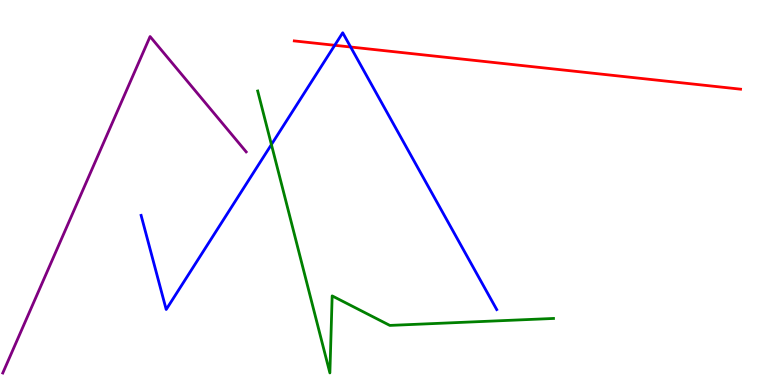[{'lines': ['blue', 'red'], 'intersections': [{'x': 4.32, 'y': 8.82}, {'x': 4.52, 'y': 8.78}]}, {'lines': ['green', 'red'], 'intersections': []}, {'lines': ['purple', 'red'], 'intersections': []}, {'lines': ['blue', 'green'], 'intersections': [{'x': 3.5, 'y': 6.25}]}, {'lines': ['blue', 'purple'], 'intersections': []}, {'lines': ['green', 'purple'], 'intersections': []}]